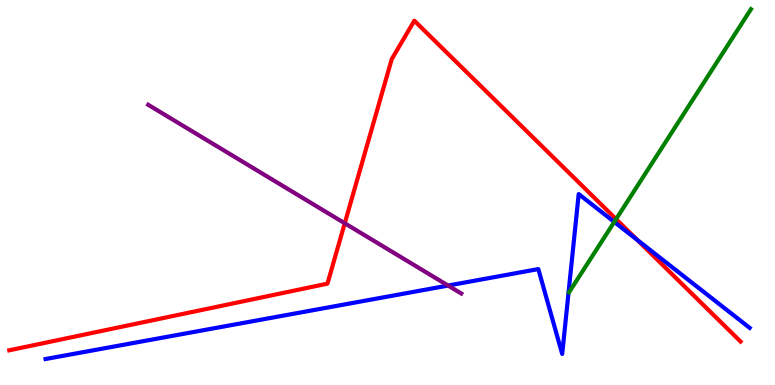[{'lines': ['blue', 'red'], 'intersections': [{'x': 8.22, 'y': 3.77}]}, {'lines': ['green', 'red'], 'intersections': [{'x': 7.95, 'y': 4.31}]}, {'lines': ['purple', 'red'], 'intersections': [{'x': 4.45, 'y': 4.2}]}, {'lines': ['blue', 'green'], 'intersections': [{'x': 7.93, 'y': 4.24}]}, {'lines': ['blue', 'purple'], 'intersections': [{'x': 5.78, 'y': 2.58}]}, {'lines': ['green', 'purple'], 'intersections': []}]